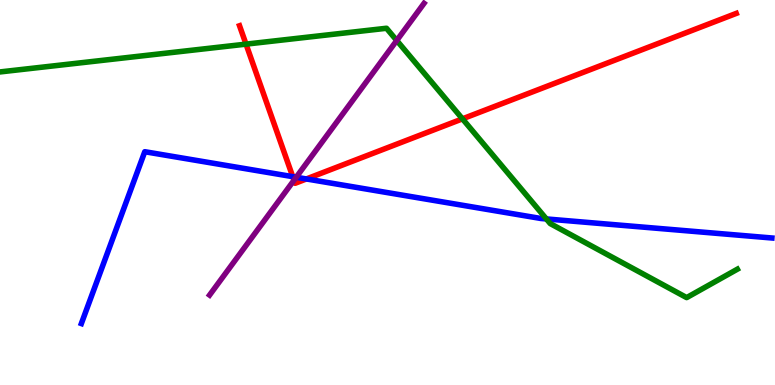[{'lines': ['blue', 'red'], 'intersections': [{'x': 3.78, 'y': 5.41}, {'x': 3.95, 'y': 5.35}]}, {'lines': ['green', 'red'], 'intersections': [{'x': 3.17, 'y': 8.85}, {'x': 5.97, 'y': 6.91}]}, {'lines': ['purple', 'red'], 'intersections': [{'x': 3.79, 'y': 5.32}]}, {'lines': ['blue', 'green'], 'intersections': [{'x': 7.05, 'y': 4.31}]}, {'lines': ['blue', 'purple'], 'intersections': [{'x': 3.82, 'y': 5.4}]}, {'lines': ['green', 'purple'], 'intersections': [{'x': 5.12, 'y': 8.95}]}]